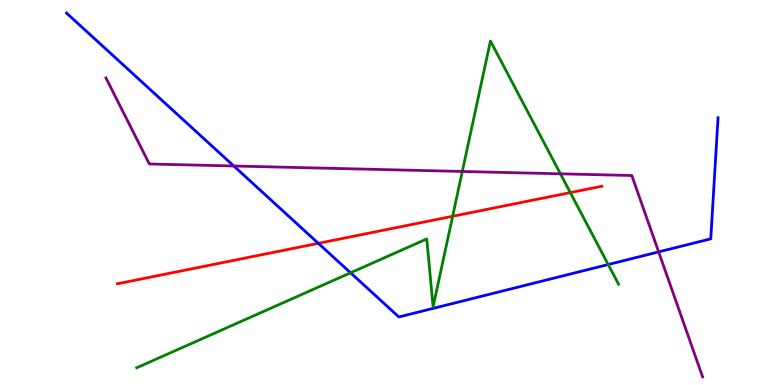[{'lines': ['blue', 'red'], 'intersections': [{'x': 4.11, 'y': 3.68}]}, {'lines': ['green', 'red'], 'intersections': [{'x': 5.84, 'y': 4.38}, {'x': 7.36, 'y': 5.0}]}, {'lines': ['purple', 'red'], 'intersections': []}, {'lines': ['blue', 'green'], 'intersections': [{'x': 4.52, 'y': 2.91}, {'x': 7.85, 'y': 3.13}]}, {'lines': ['blue', 'purple'], 'intersections': [{'x': 3.02, 'y': 5.69}, {'x': 8.5, 'y': 3.46}]}, {'lines': ['green', 'purple'], 'intersections': [{'x': 5.97, 'y': 5.55}, {'x': 7.23, 'y': 5.49}]}]